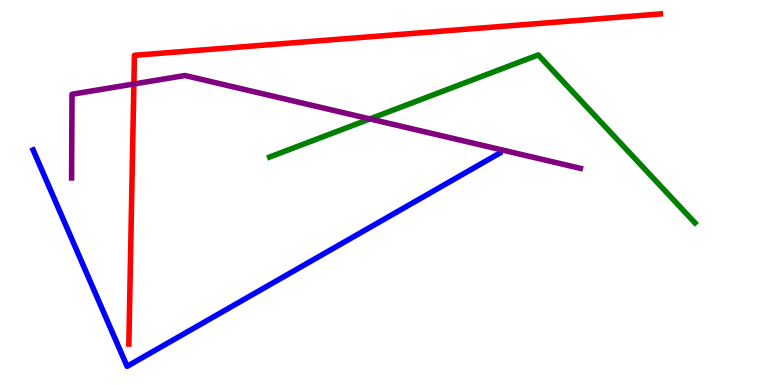[{'lines': ['blue', 'red'], 'intersections': []}, {'lines': ['green', 'red'], 'intersections': []}, {'lines': ['purple', 'red'], 'intersections': [{'x': 1.73, 'y': 7.82}]}, {'lines': ['blue', 'green'], 'intersections': []}, {'lines': ['blue', 'purple'], 'intersections': []}, {'lines': ['green', 'purple'], 'intersections': [{'x': 4.77, 'y': 6.91}]}]